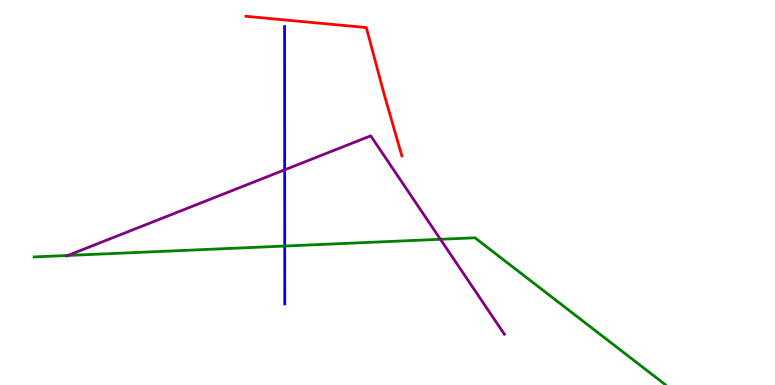[{'lines': ['blue', 'red'], 'intersections': []}, {'lines': ['green', 'red'], 'intersections': []}, {'lines': ['purple', 'red'], 'intersections': []}, {'lines': ['blue', 'green'], 'intersections': [{'x': 3.67, 'y': 3.61}]}, {'lines': ['blue', 'purple'], 'intersections': [{'x': 3.67, 'y': 5.59}]}, {'lines': ['green', 'purple'], 'intersections': [{'x': 0.876, 'y': 3.36}, {'x': 5.68, 'y': 3.78}]}]